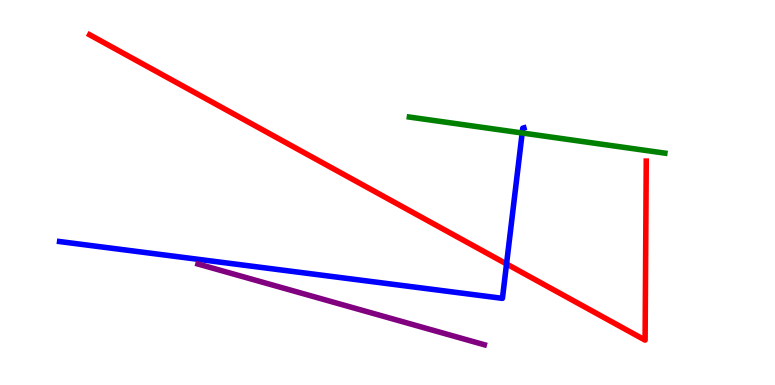[{'lines': ['blue', 'red'], 'intersections': [{'x': 6.54, 'y': 3.14}]}, {'lines': ['green', 'red'], 'intersections': []}, {'lines': ['purple', 'red'], 'intersections': []}, {'lines': ['blue', 'green'], 'intersections': [{'x': 6.74, 'y': 6.55}]}, {'lines': ['blue', 'purple'], 'intersections': []}, {'lines': ['green', 'purple'], 'intersections': []}]